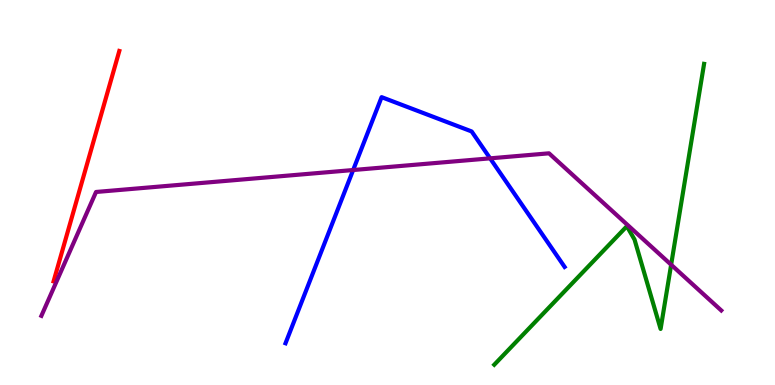[{'lines': ['blue', 'red'], 'intersections': []}, {'lines': ['green', 'red'], 'intersections': []}, {'lines': ['purple', 'red'], 'intersections': []}, {'lines': ['blue', 'green'], 'intersections': []}, {'lines': ['blue', 'purple'], 'intersections': [{'x': 4.56, 'y': 5.58}, {'x': 6.32, 'y': 5.89}]}, {'lines': ['green', 'purple'], 'intersections': [{'x': 8.66, 'y': 3.12}]}]